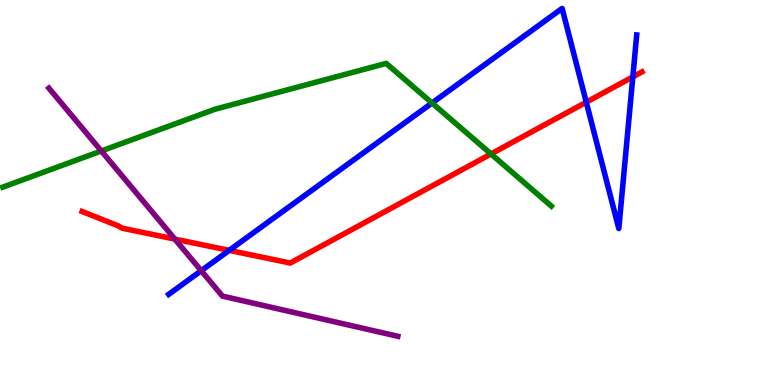[{'lines': ['blue', 'red'], 'intersections': [{'x': 2.96, 'y': 3.5}, {'x': 7.56, 'y': 7.35}, {'x': 8.17, 'y': 8.0}]}, {'lines': ['green', 'red'], 'intersections': [{'x': 6.34, 'y': 6.0}]}, {'lines': ['purple', 'red'], 'intersections': [{'x': 2.26, 'y': 3.79}]}, {'lines': ['blue', 'green'], 'intersections': [{'x': 5.57, 'y': 7.32}]}, {'lines': ['blue', 'purple'], 'intersections': [{'x': 2.6, 'y': 2.97}]}, {'lines': ['green', 'purple'], 'intersections': [{'x': 1.31, 'y': 6.08}]}]